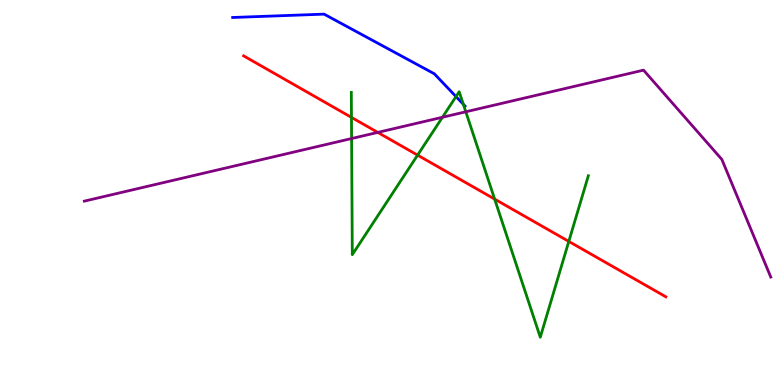[{'lines': ['blue', 'red'], 'intersections': []}, {'lines': ['green', 'red'], 'intersections': [{'x': 4.54, 'y': 6.95}, {'x': 5.39, 'y': 5.97}, {'x': 6.38, 'y': 4.83}, {'x': 7.34, 'y': 3.73}]}, {'lines': ['purple', 'red'], 'intersections': [{'x': 4.87, 'y': 6.56}]}, {'lines': ['blue', 'green'], 'intersections': [{'x': 5.88, 'y': 7.49}, {'x': 5.98, 'y': 7.29}]}, {'lines': ['blue', 'purple'], 'intersections': []}, {'lines': ['green', 'purple'], 'intersections': [{'x': 4.54, 'y': 6.4}, {'x': 5.71, 'y': 6.95}, {'x': 6.01, 'y': 7.1}]}]